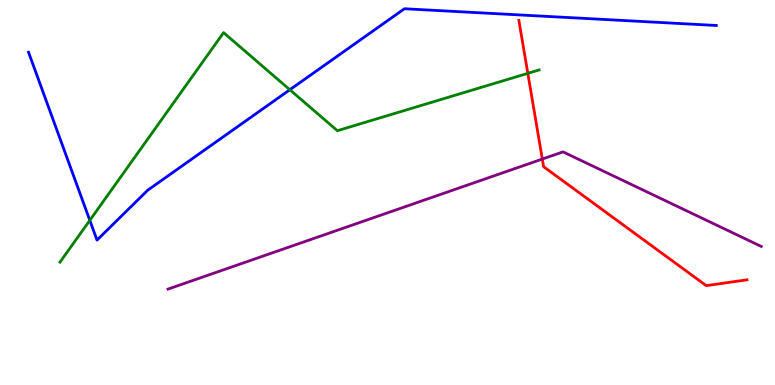[{'lines': ['blue', 'red'], 'intersections': []}, {'lines': ['green', 'red'], 'intersections': [{'x': 6.81, 'y': 8.1}]}, {'lines': ['purple', 'red'], 'intersections': [{'x': 7.0, 'y': 5.87}]}, {'lines': ['blue', 'green'], 'intersections': [{'x': 1.16, 'y': 4.28}, {'x': 3.74, 'y': 7.67}]}, {'lines': ['blue', 'purple'], 'intersections': []}, {'lines': ['green', 'purple'], 'intersections': []}]